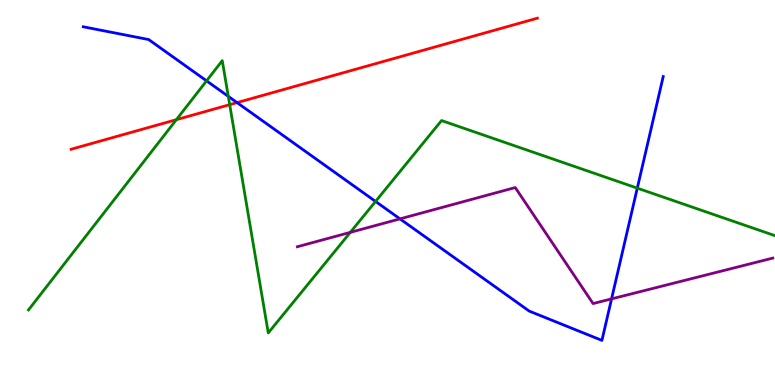[{'lines': ['blue', 'red'], 'intersections': [{'x': 3.06, 'y': 7.33}]}, {'lines': ['green', 'red'], 'intersections': [{'x': 2.28, 'y': 6.89}, {'x': 2.96, 'y': 7.28}]}, {'lines': ['purple', 'red'], 'intersections': []}, {'lines': ['blue', 'green'], 'intersections': [{'x': 2.67, 'y': 7.9}, {'x': 2.95, 'y': 7.5}, {'x': 4.85, 'y': 4.77}, {'x': 8.22, 'y': 5.11}]}, {'lines': ['blue', 'purple'], 'intersections': [{'x': 5.16, 'y': 4.32}, {'x': 7.89, 'y': 2.24}]}, {'lines': ['green', 'purple'], 'intersections': [{'x': 4.52, 'y': 3.96}]}]